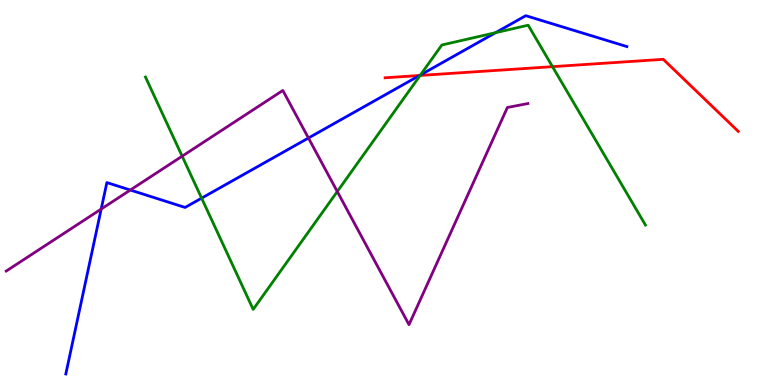[{'lines': ['blue', 'red'], 'intersections': [{'x': 5.41, 'y': 8.04}]}, {'lines': ['green', 'red'], 'intersections': [{'x': 5.42, 'y': 8.04}, {'x': 7.13, 'y': 8.27}]}, {'lines': ['purple', 'red'], 'intersections': []}, {'lines': ['blue', 'green'], 'intersections': [{'x': 2.6, 'y': 4.85}, {'x': 5.43, 'y': 8.05}, {'x': 6.39, 'y': 9.15}]}, {'lines': ['blue', 'purple'], 'intersections': [{'x': 1.31, 'y': 4.57}, {'x': 1.68, 'y': 5.06}, {'x': 3.98, 'y': 6.42}]}, {'lines': ['green', 'purple'], 'intersections': [{'x': 2.35, 'y': 5.94}, {'x': 4.35, 'y': 5.02}]}]